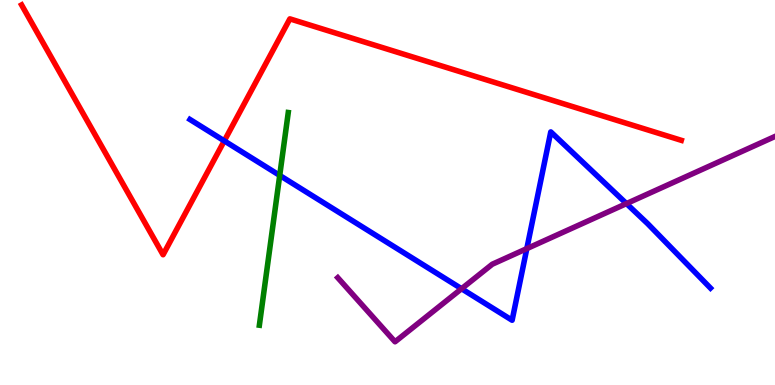[{'lines': ['blue', 'red'], 'intersections': [{'x': 2.89, 'y': 6.34}]}, {'lines': ['green', 'red'], 'intersections': []}, {'lines': ['purple', 'red'], 'intersections': []}, {'lines': ['blue', 'green'], 'intersections': [{'x': 3.61, 'y': 5.44}]}, {'lines': ['blue', 'purple'], 'intersections': [{'x': 5.96, 'y': 2.5}, {'x': 6.8, 'y': 3.54}, {'x': 8.08, 'y': 4.71}]}, {'lines': ['green', 'purple'], 'intersections': []}]